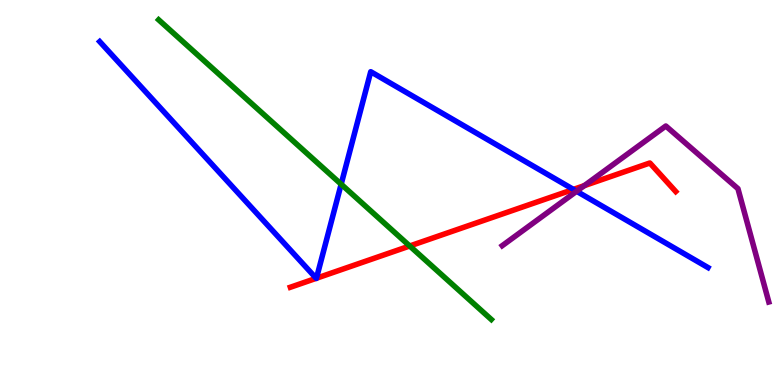[{'lines': ['blue', 'red'], 'intersections': [{'x': 4.08, 'y': 2.77}, {'x': 4.08, 'y': 2.77}, {'x': 7.4, 'y': 5.08}]}, {'lines': ['green', 'red'], 'intersections': [{'x': 5.29, 'y': 3.61}]}, {'lines': ['purple', 'red'], 'intersections': [{'x': 7.54, 'y': 5.18}]}, {'lines': ['blue', 'green'], 'intersections': [{'x': 4.4, 'y': 5.22}]}, {'lines': ['blue', 'purple'], 'intersections': [{'x': 7.44, 'y': 5.03}]}, {'lines': ['green', 'purple'], 'intersections': []}]